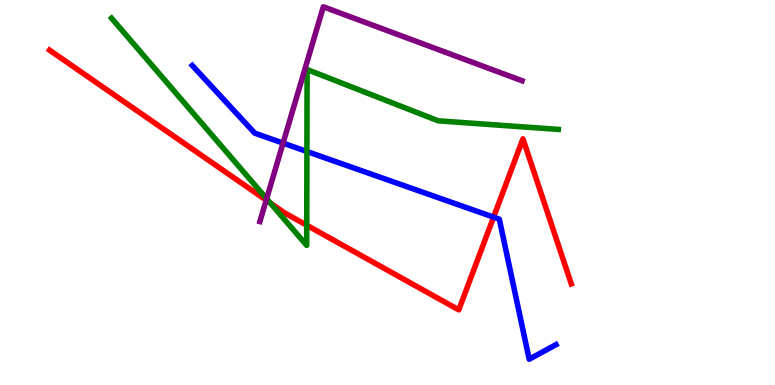[{'lines': ['blue', 'red'], 'intersections': [{'x': 6.37, 'y': 4.36}]}, {'lines': ['green', 'red'], 'intersections': [{'x': 3.49, 'y': 4.73}, {'x': 3.96, 'y': 4.15}]}, {'lines': ['purple', 'red'], 'intersections': [{'x': 3.43, 'y': 4.8}]}, {'lines': ['blue', 'green'], 'intersections': [{'x': 3.96, 'y': 6.06}]}, {'lines': ['blue', 'purple'], 'intersections': [{'x': 3.65, 'y': 6.28}]}, {'lines': ['green', 'purple'], 'intersections': [{'x': 3.44, 'y': 4.84}]}]